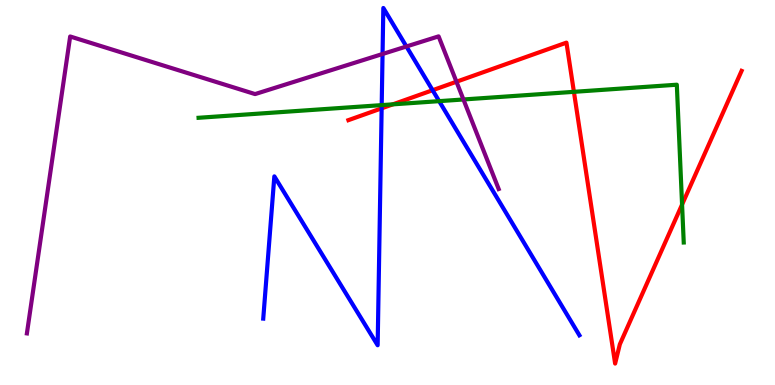[{'lines': ['blue', 'red'], 'intersections': [{'x': 4.92, 'y': 7.19}, {'x': 5.58, 'y': 7.66}]}, {'lines': ['green', 'red'], 'intersections': [{'x': 5.07, 'y': 7.29}, {'x': 7.41, 'y': 7.61}, {'x': 8.8, 'y': 4.69}]}, {'lines': ['purple', 'red'], 'intersections': [{'x': 5.89, 'y': 7.88}]}, {'lines': ['blue', 'green'], 'intersections': [{'x': 4.93, 'y': 7.27}, {'x': 5.67, 'y': 7.37}]}, {'lines': ['blue', 'purple'], 'intersections': [{'x': 4.94, 'y': 8.6}, {'x': 5.24, 'y': 8.79}]}, {'lines': ['green', 'purple'], 'intersections': [{'x': 5.98, 'y': 7.42}]}]